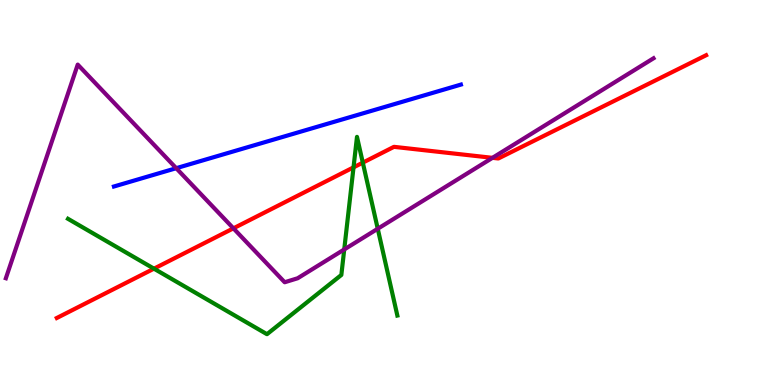[{'lines': ['blue', 'red'], 'intersections': []}, {'lines': ['green', 'red'], 'intersections': [{'x': 1.99, 'y': 3.02}, {'x': 4.56, 'y': 5.65}, {'x': 4.68, 'y': 5.78}]}, {'lines': ['purple', 'red'], 'intersections': [{'x': 3.01, 'y': 4.07}, {'x': 6.35, 'y': 5.9}]}, {'lines': ['blue', 'green'], 'intersections': []}, {'lines': ['blue', 'purple'], 'intersections': [{'x': 2.27, 'y': 5.63}]}, {'lines': ['green', 'purple'], 'intersections': [{'x': 4.44, 'y': 3.52}, {'x': 4.87, 'y': 4.06}]}]